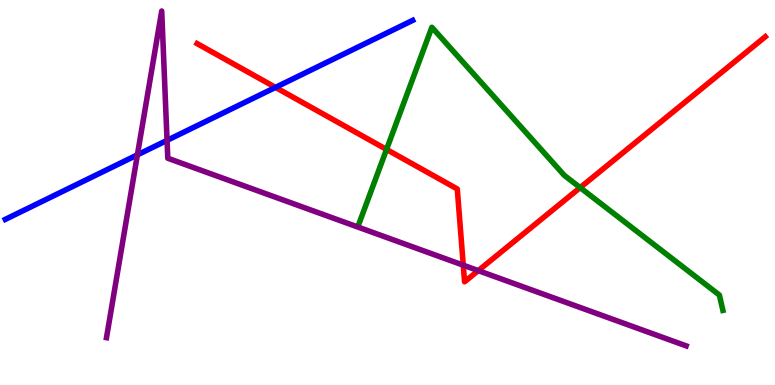[{'lines': ['blue', 'red'], 'intersections': [{'x': 3.55, 'y': 7.73}]}, {'lines': ['green', 'red'], 'intersections': [{'x': 4.99, 'y': 6.12}, {'x': 7.49, 'y': 5.13}]}, {'lines': ['purple', 'red'], 'intersections': [{'x': 5.98, 'y': 3.11}, {'x': 6.17, 'y': 2.97}]}, {'lines': ['blue', 'green'], 'intersections': []}, {'lines': ['blue', 'purple'], 'intersections': [{'x': 1.77, 'y': 5.98}, {'x': 2.16, 'y': 6.35}]}, {'lines': ['green', 'purple'], 'intersections': []}]